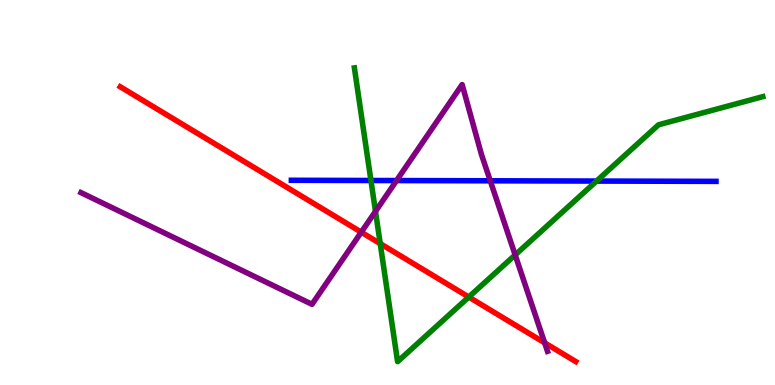[{'lines': ['blue', 'red'], 'intersections': []}, {'lines': ['green', 'red'], 'intersections': [{'x': 4.91, 'y': 3.67}, {'x': 6.05, 'y': 2.28}]}, {'lines': ['purple', 'red'], 'intersections': [{'x': 4.66, 'y': 3.97}, {'x': 7.03, 'y': 1.1}]}, {'lines': ['blue', 'green'], 'intersections': [{'x': 4.79, 'y': 5.31}, {'x': 7.7, 'y': 5.3}]}, {'lines': ['blue', 'purple'], 'intersections': [{'x': 5.12, 'y': 5.31}, {'x': 6.33, 'y': 5.3}]}, {'lines': ['green', 'purple'], 'intersections': [{'x': 4.84, 'y': 4.51}, {'x': 6.65, 'y': 3.38}]}]